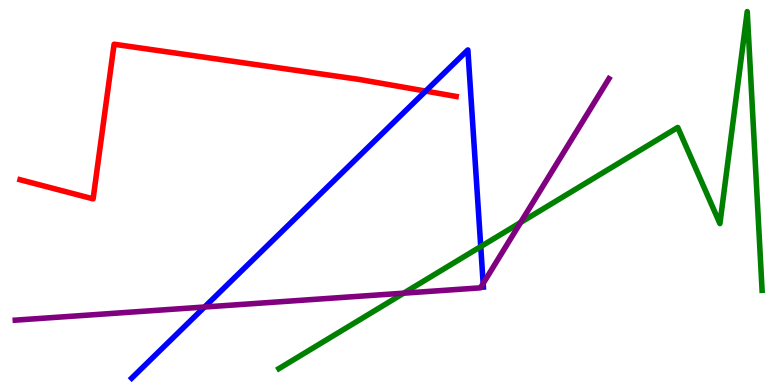[{'lines': ['blue', 'red'], 'intersections': [{'x': 5.49, 'y': 7.63}]}, {'lines': ['green', 'red'], 'intersections': []}, {'lines': ['purple', 'red'], 'intersections': []}, {'lines': ['blue', 'green'], 'intersections': [{'x': 6.2, 'y': 3.6}]}, {'lines': ['blue', 'purple'], 'intersections': [{'x': 2.64, 'y': 2.03}, {'x': 6.23, 'y': 2.64}]}, {'lines': ['green', 'purple'], 'intersections': [{'x': 5.21, 'y': 2.39}, {'x': 6.72, 'y': 4.22}]}]